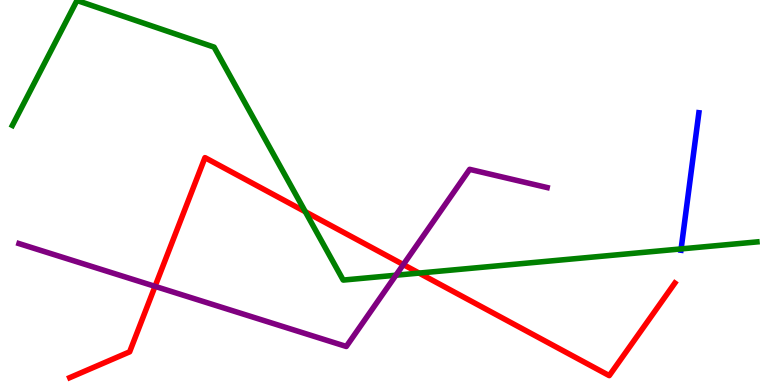[{'lines': ['blue', 'red'], 'intersections': []}, {'lines': ['green', 'red'], 'intersections': [{'x': 3.94, 'y': 4.5}, {'x': 5.41, 'y': 2.91}]}, {'lines': ['purple', 'red'], 'intersections': [{'x': 2.0, 'y': 2.56}, {'x': 5.2, 'y': 3.13}]}, {'lines': ['blue', 'green'], 'intersections': [{'x': 8.79, 'y': 3.53}]}, {'lines': ['blue', 'purple'], 'intersections': []}, {'lines': ['green', 'purple'], 'intersections': [{'x': 5.11, 'y': 2.85}]}]